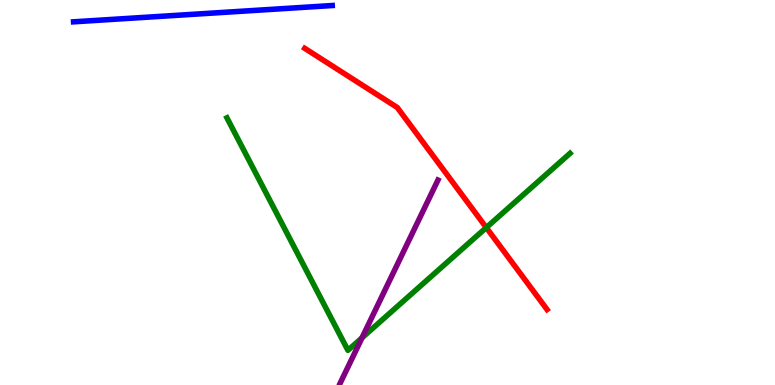[{'lines': ['blue', 'red'], 'intersections': []}, {'lines': ['green', 'red'], 'intersections': [{'x': 6.27, 'y': 4.09}]}, {'lines': ['purple', 'red'], 'intersections': []}, {'lines': ['blue', 'green'], 'intersections': []}, {'lines': ['blue', 'purple'], 'intersections': []}, {'lines': ['green', 'purple'], 'intersections': [{'x': 4.67, 'y': 1.23}]}]